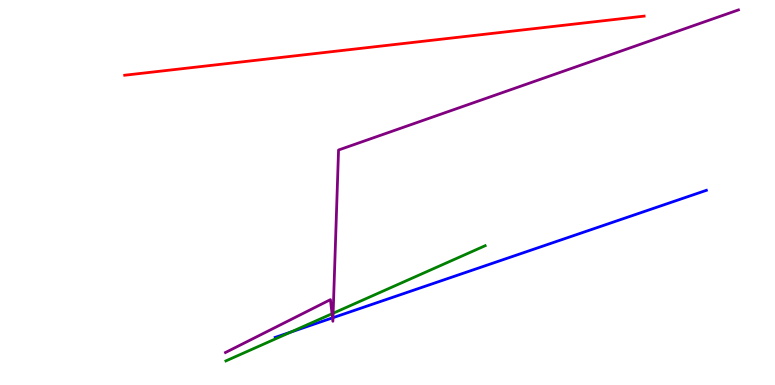[{'lines': ['blue', 'red'], 'intersections': []}, {'lines': ['green', 'red'], 'intersections': []}, {'lines': ['purple', 'red'], 'intersections': []}, {'lines': ['blue', 'green'], 'intersections': [{'x': 3.75, 'y': 1.37}]}, {'lines': ['blue', 'purple'], 'intersections': [{'x': 4.29, 'y': 1.74}, {'x': 4.3, 'y': 1.75}]}, {'lines': ['green', 'purple'], 'intersections': [{'x': 4.28, 'y': 1.85}, {'x': 4.3, 'y': 1.86}]}]